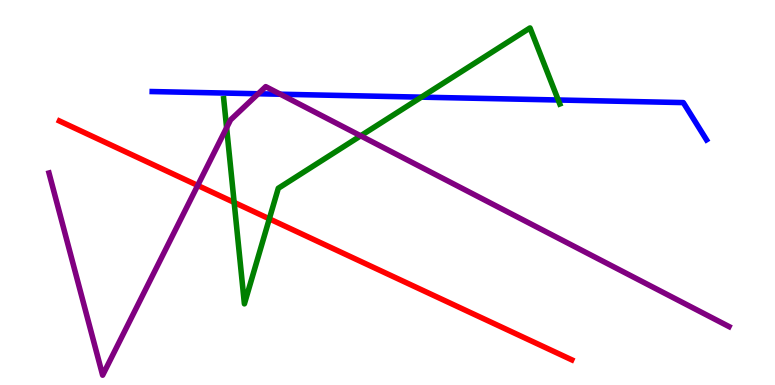[{'lines': ['blue', 'red'], 'intersections': []}, {'lines': ['green', 'red'], 'intersections': [{'x': 3.02, 'y': 4.74}, {'x': 3.48, 'y': 4.32}]}, {'lines': ['purple', 'red'], 'intersections': [{'x': 2.55, 'y': 5.18}]}, {'lines': ['blue', 'green'], 'intersections': [{'x': 5.44, 'y': 7.48}, {'x': 7.2, 'y': 7.4}]}, {'lines': ['blue', 'purple'], 'intersections': [{'x': 3.33, 'y': 7.56}, {'x': 3.62, 'y': 7.55}]}, {'lines': ['green', 'purple'], 'intersections': [{'x': 2.92, 'y': 6.68}, {'x': 4.65, 'y': 6.47}]}]